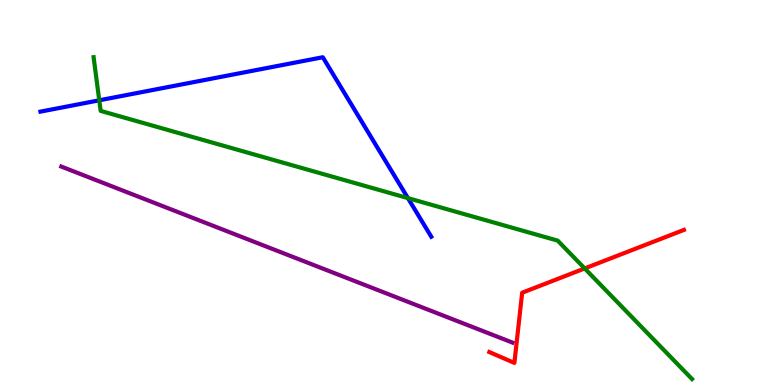[{'lines': ['blue', 'red'], 'intersections': []}, {'lines': ['green', 'red'], 'intersections': [{'x': 7.54, 'y': 3.03}]}, {'lines': ['purple', 'red'], 'intersections': []}, {'lines': ['blue', 'green'], 'intersections': [{'x': 1.28, 'y': 7.39}, {'x': 5.26, 'y': 4.85}]}, {'lines': ['blue', 'purple'], 'intersections': []}, {'lines': ['green', 'purple'], 'intersections': []}]